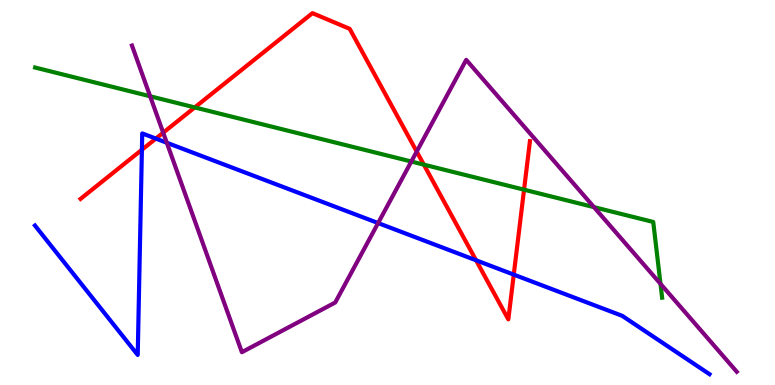[{'lines': ['blue', 'red'], 'intersections': [{'x': 1.83, 'y': 6.11}, {'x': 2.01, 'y': 6.4}, {'x': 6.14, 'y': 3.24}, {'x': 6.63, 'y': 2.87}]}, {'lines': ['green', 'red'], 'intersections': [{'x': 2.51, 'y': 7.21}, {'x': 5.47, 'y': 5.72}, {'x': 6.76, 'y': 5.07}]}, {'lines': ['purple', 'red'], 'intersections': [{'x': 2.11, 'y': 6.55}, {'x': 5.38, 'y': 6.06}]}, {'lines': ['blue', 'green'], 'intersections': []}, {'lines': ['blue', 'purple'], 'intersections': [{'x': 2.15, 'y': 6.29}, {'x': 4.88, 'y': 4.21}]}, {'lines': ['green', 'purple'], 'intersections': [{'x': 1.94, 'y': 7.5}, {'x': 5.31, 'y': 5.8}, {'x': 7.66, 'y': 4.62}, {'x': 8.52, 'y': 2.63}]}]